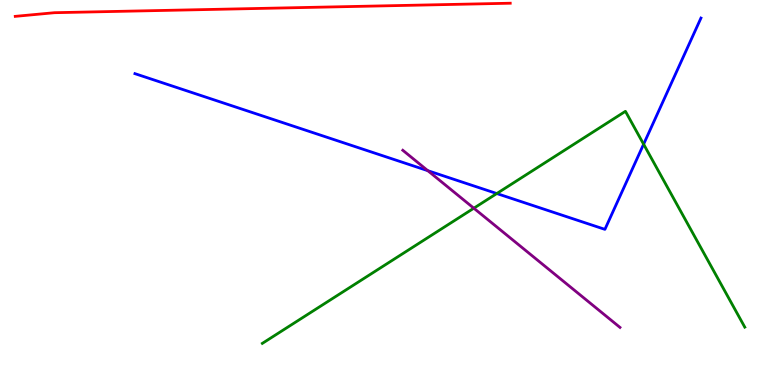[{'lines': ['blue', 'red'], 'intersections': []}, {'lines': ['green', 'red'], 'intersections': []}, {'lines': ['purple', 'red'], 'intersections': []}, {'lines': ['blue', 'green'], 'intersections': [{'x': 6.41, 'y': 4.97}, {'x': 8.3, 'y': 6.25}]}, {'lines': ['blue', 'purple'], 'intersections': [{'x': 5.52, 'y': 5.57}]}, {'lines': ['green', 'purple'], 'intersections': [{'x': 6.11, 'y': 4.59}]}]